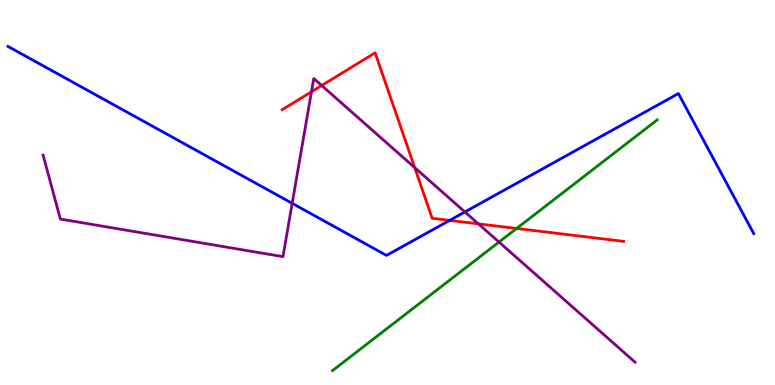[{'lines': ['blue', 'red'], 'intersections': [{'x': 5.8, 'y': 4.28}]}, {'lines': ['green', 'red'], 'intersections': [{'x': 6.67, 'y': 4.07}]}, {'lines': ['purple', 'red'], 'intersections': [{'x': 4.02, 'y': 7.62}, {'x': 4.15, 'y': 7.78}, {'x': 5.35, 'y': 5.65}, {'x': 6.17, 'y': 4.19}]}, {'lines': ['blue', 'green'], 'intersections': []}, {'lines': ['blue', 'purple'], 'intersections': [{'x': 3.77, 'y': 4.72}, {'x': 6.0, 'y': 4.5}]}, {'lines': ['green', 'purple'], 'intersections': [{'x': 6.44, 'y': 3.71}]}]